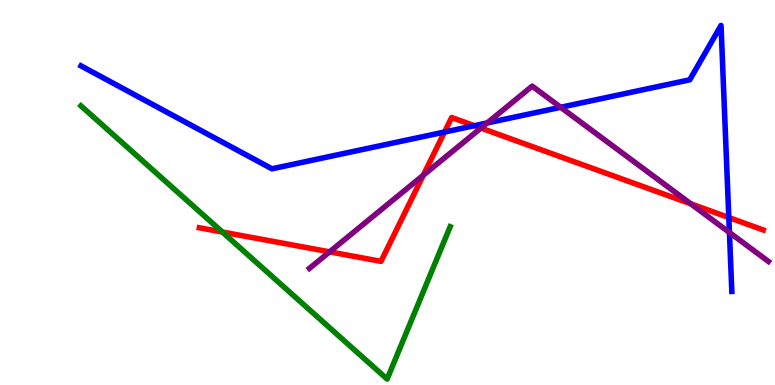[{'lines': ['blue', 'red'], 'intersections': [{'x': 5.74, 'y': 6.57}, {'x': 6.12, 'y': 6.74}, {'x': 9.4, 'y': 4.35}]}, {'lines': ['green', 'red'], 'intersections': [{'x': 2.87, 'y': 3.97}]}, {'lines': ['purple', 'red'], 'intersections': [{'x': 4.25, 'y': 3.46}, {'x': 5.46, 'y': 5.45}, {'x': 6.21, 'y': 6.67}, {'x': 8.91, 'y': 4.71}]}, {'lines': ['blue', 'green'], 'intersections': []}, {'lines': ['blue', 'purple'], 'intersections': [{'x': 6.29, 'y': 6.81}, {'x': 7.23, 'y': 7.21}, {'x': 9.41, 'y': 3.96}]}, {'lines': ['green', 'purple'], 'intersections': []}]